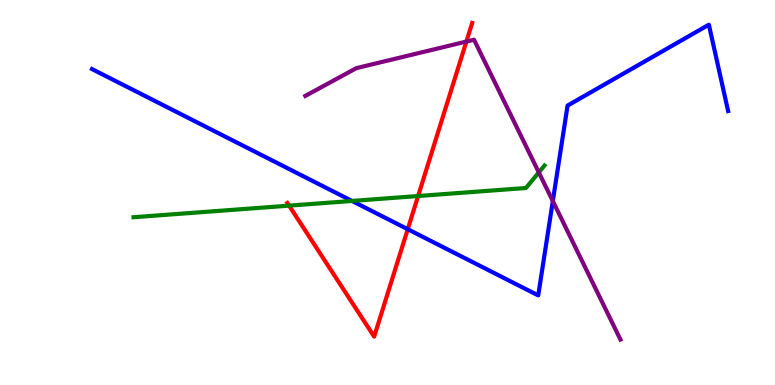[{'lines': ['blue', 'red'], 'intersections': [{'x': 5.26, 'y': 4.05}]}, {'lines': ['green', 'red'], 'intersections': [{'x': 3.73, 'y': 4.66}, {'x': 5.4, 'y': 4.91}]}, {'lines': ['purple', 'red'], 'intersections': [{'x': 6.02, 'y': 8.92}]}, {'lines': ['blue', 'green'], 'intersections': [{'x': 4.54, 'y': 4.78}]}, {'lines': ['blue', 'purple'], 'intersections': [{'x': 7.13, 'y': 4.78}]}, {'lines': ['green', 'purple'], 'intersections': [{'x': 6.95, 'y': 5.52}]}]